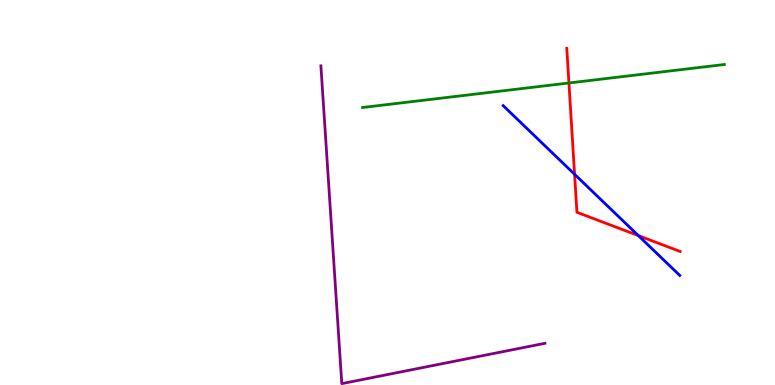[{'lines': ['blue', 'red'], 'intersections': [{'x': 7.41, 'y': 5.47}, {'x': 8.24, 'y': 3.88}]}, {'lines': ['green', 'red'], 'intersections': [{'x': 7.34, 'y': 7.84}]}, {'lines': ['purple', 'red'], 'intersections': []}, {'lines': ['blue', 'green'], 'intersections': []}, {'lines': ['blue', 'purple'], 'intersections': []}, {'lines': ['green', 'purple'], 'intersections': []}]